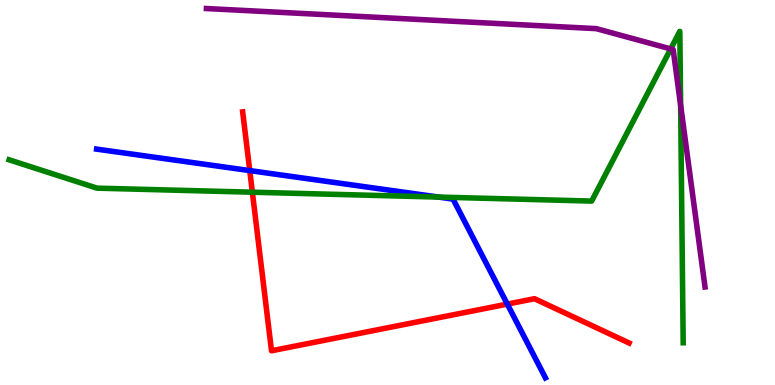[{'lines': ['blue', 'red'], 'intersections': [{'x': 3.22, 'y': 5.57}, {'x': 6.55, 'y': 2.1}]}, {'lines': ['green', 'red'], 'intersections': [{'x': 3.26, 'y': 5.01}]}, {'lines': ['purple', 'red'], 'intersections': []}, {'lines': ['blue', 'green'], 'intersections': [{'x': 5.66, 'y': 4.88}]}, {'lines': ['blue', 'purple'], 'intersections': []}, {'lines': ['green', 'purple'], 'intersections': [{'x': 8.65, 'y': 8.73}, {'x': 8.78, 'y': 7.27}]}]